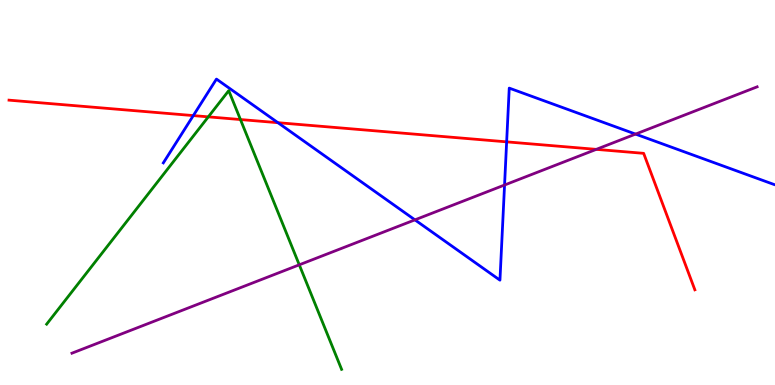[{'lines': ['blue', 'red'], 'intersections': [{'x': 2.49, 'y': 7.0}, {'x': 3.59, 'y': 6.81}, {'x': 6.54, 'y': 6.32}]}, {'lines': ['green', 'red'], 'intersections': [{'x': 2.69, 'y': 6.96}, {'x': 3.1, 'y': 6.89}]}, {'lines': ['purple', 'red'], 'intersections': [{'x': 7.69, 'y': 6.12}]}, {'lines': ['blue', 'green'], 'intersections': []}, {'lines': ['blue', 'purple'], 'intersections': [{'x': 5.35, 'y': 4.29}, {'x': 6.51, 'y': 5.19}, {'x': 8.2, 'y': 6.52}]}, {'lines': ['green', 'purple'], 'intersections': [{'x': 3.86, 'y': 3.12}]}]